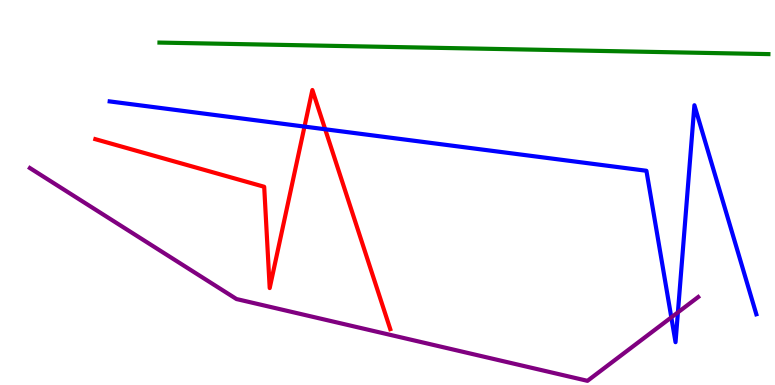[{'lines': ['blue', 'red'], 'intersections': [{'x': 3.93, 'y': 6.71}, {'x': 4.2, 'y': 6.64}]}, {'lines': ['green', 'red'], 'intersections': []}, {'lines': ['purple', 'red'], 'intersections': []}, {'lines': ['blue', 'green'], 'intersections': []}, {'lines': ['blue', 'purple'], 'intersections': [{'x': 8.66, 'y': 1.76}, {'x': 8.75, 'y': 1.89}]}, {'lines': ['green', 'purple'], 'intersections': []}]